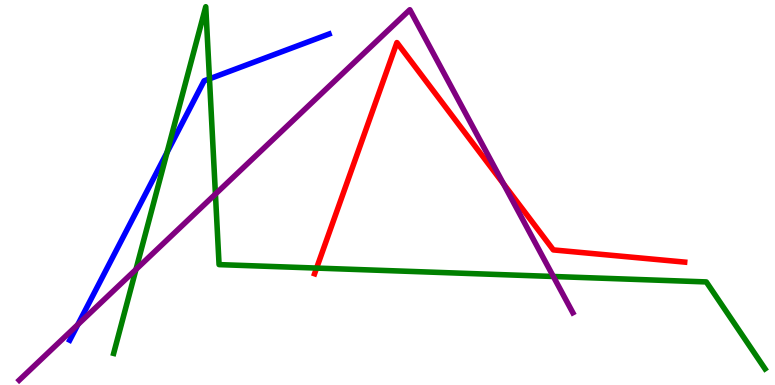[{'lines': ['blue', 'red'], 'intersections': []}, {'lines': ['green', 'red'], 'intersections': [{'x': 4.09, 'y': 3.04}]}, {'lines': ['purple', 'red'], 'intersections': [{'x': 6.5, 'y': 5.22}]}, {'lines': ['blue', 'green'], 'intersections': [{'x': 2.16, 'y': 6.04}, {'x': 2.7, 'y': 7.95}]}, {'lines': ['blue', 'purple'], 'intersections': [{'x': 1.0, 'y': 1.57}]}, {'lines': ['green', 'purple'], 'intersections': [{'x': 1.75, 'y': 3.0}, {'x': 2.78, 'y': 4.96}, {'x': 7.14, 'y': 2.82}]}]